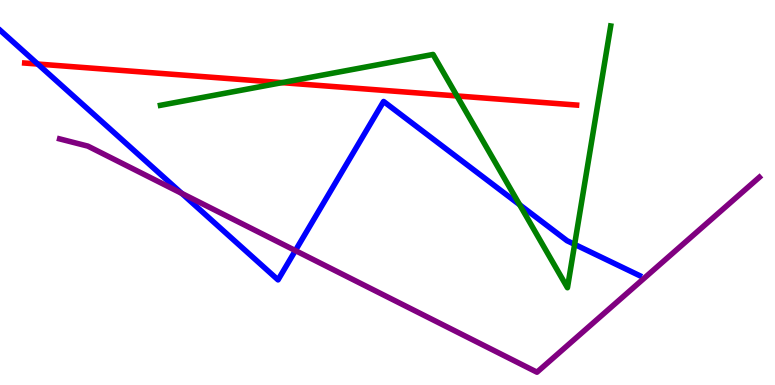[{'lines': ['blue', 'red'], 'intersections': [{'x': 0.487, 'y': 8.34}]}, {'lines': ['green', 'red'], 'intersections': [{'x': 3.64, 'y': 7.85}, {'x': 5.9, 'y': 7.51}]}, {'lines': ['purple', 'red'], 'intersections': []}, {'lines': ['blue', 'green'], 'intersections': [{'x': 6.7, 'y': 4.68}, {'x': 7.41, 'y': 3.65}]}, {'lines': ['blue', 'purple'], 'intersections': [{'x': 2.34, 'y': 4.98}, {'x': 3.81, 'y': 3.49}]}, {'lines': ['green', 'purple'], 'intersections': []}]